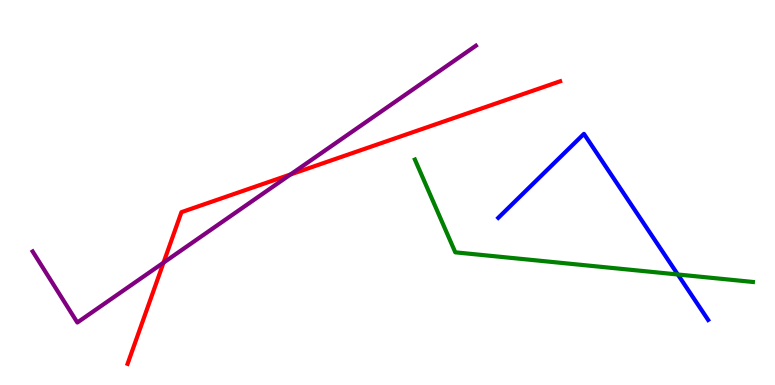[{'lines': ['blue', 'red'], 'intersections': []}, {'lines': ['green', 'red'], 'intersections': []}, {'lines': ['purple', 'red'], 'intersections': [{'x': 2.11, 'y': 3.18}, {'x': 3.75, 'y': 5.47}]}, {'lines': ['blue', 'green'], 'intersections': [{'x': 8.75, 'y': 2.87}]}, {'lines': ['blue', 'purple'], 'intersections': []}, {'lines': ['green', 'purple'], 'intersections': []}]